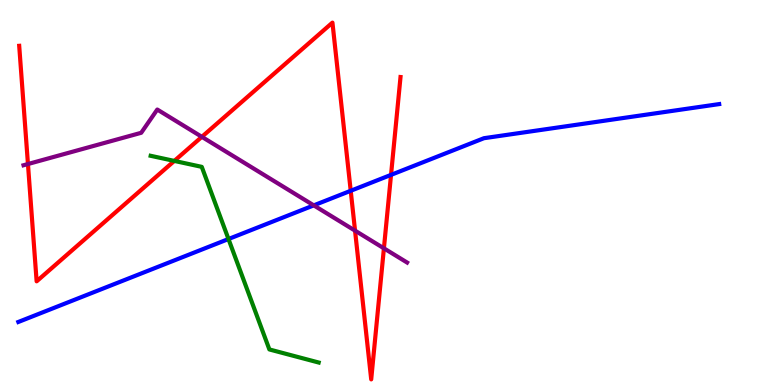[{'lines': ['blue', 'red'], 'intersections': [{'x': 4.53, 'y': 5.04}, {'x': 5.05, 'y': 5.46}]}, {'lines': ['green', 'red'], 'intersections': [{'x': 2.25, 'y': 5.82}]}, {'lines': ['purple', 'red'], 'intersections': [{'x': 0.361, 'y': 5.74}, {'x': 2.6, 'y': 6.45}, {'x': 4.58, 'y': 4.01}, {'x': 4.95, 'y': 3.55}]}, {'lines': ['blue', 'green'], 'intersections': [{'x': 2.95, 'y': 3.79}]}, {'lines': ['blue', 'purple'], 'intersections': [{'x': 4.05, 'y': 4.67}]}, {'lines': ['green', 'purple'], 'intersections': []}]